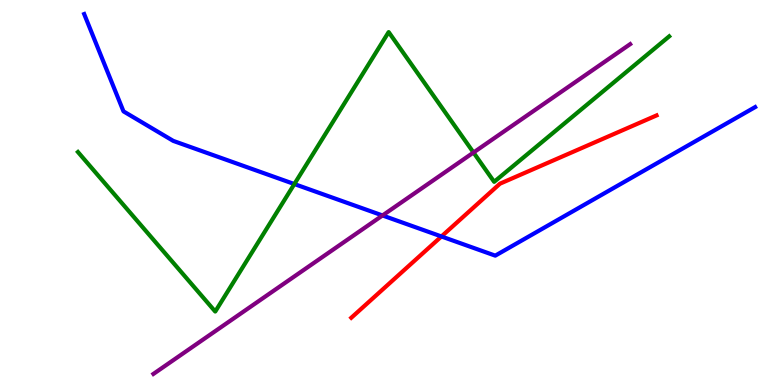[{'lines': ['blue', 'red'], 'intersections': [{'x': 5.7, 'y': 3.86}]}, {'lines': ['green', 'red'], 'intersections': []}, {'lines': ['purple', 'red'], 'intersections': []}, {'lines': ['blue', 'green'], 'intersections': [{'x': 3.8, 'y': 5.22}]}, {'lines': ['blue', 'purple'], 'intersections': [{'x': 4.94, 'y': 4.4}]}, {'lines': ['green', 'purple'], 'intersections': [{'x': 6.11, 'y': 6.04}]}]